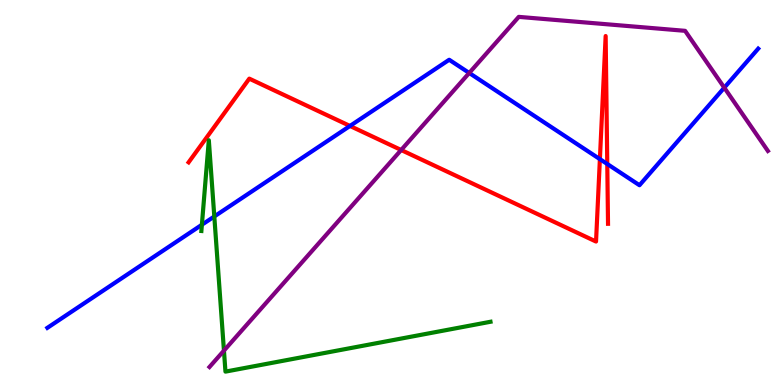[{'lines': ['blue', 'red'], 'intersections': [{'x': 4.52, 'y': 6.73}, {'x': 7.74, 'y': 5.87}, {'x': 7.84, 'y': 5.74}]}, {'lines': ['green', 'red'], 'intersections': []}, {'lines': ['purple', 'red'], 'intersections': [{'x': 5.18, 'y': 6.1}]}, {'lines': ['blue', 'green'], 'intersections': [{'x': 2.61, 'y': 4.16}, {'x': 2.77, 'y': 4.38}]}, {'lines': ['blue', 'purple'], 'intersections': [{'x': 6.05, 'y': 8.1}, {'x': 9.35, 'y': 7.72}]}, {'lines': ['green', 'purple'], 'intersections': [{'x': 2.89, 'y': 0.893}]}]